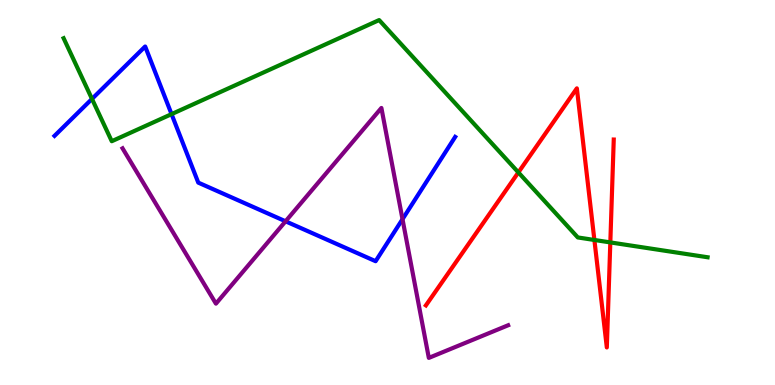[{'lines': ['blue', 'red'], 'intersections': []}, {'lines': ['green', 'red'], 'intersections': [{'x': 6.69, 'y': 5.52}, {'x': 7.67, 'y': 3.77}, {'x': 7.88, 'y': 3.7}]}, {'lines': ['purple', 'red'], 'intersections': []}, {'lines': ['blue', 'green'], 'intersections': [{'x': 1.19, 'y': 7.43}, {'x': 2.21, 'y': 7.04}]}, {'lines': ['blue', 'purple'], 'intersections': [{'x': 3.68, 'y': 4.25}, {'x': 5.19, 'y': 4.31}]}, {'lines': ['green', 'purple'], 'intersections': []}]